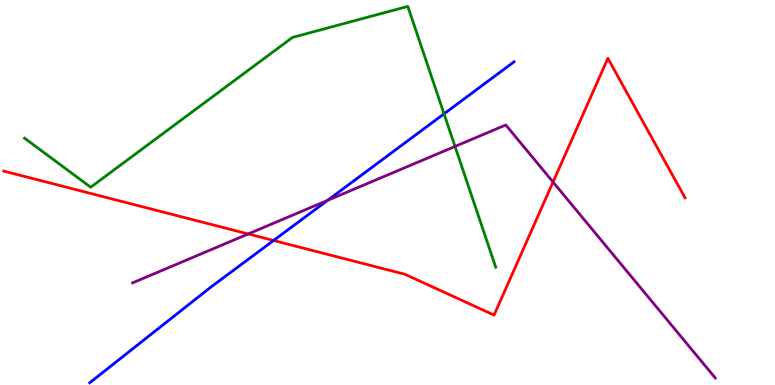[{'lines': ['blue', 'red'], 'intersections': [{'x': 3.53, 'y': 3.75}]}, {'lines': ['green', 'red'], 'intersections': []}, {'lines': ['purple', 'red'], 'intersections': [{'x': 3.2, 'y': 3.92}, {'x': 7.14, 'y': 5.27}]}, {'lines': ['blue', 'green'], 'intersections': [{'x': 5.73, 'y': 7.04}]}, {'lines': ['blue', 'purple'], 'intersections': [{'x': 4.23, 'y': 4.8}]}, {'lines': ['green', 'purple'], 'intersections': [{'x': 5.87, 'y': 6.2}]}]